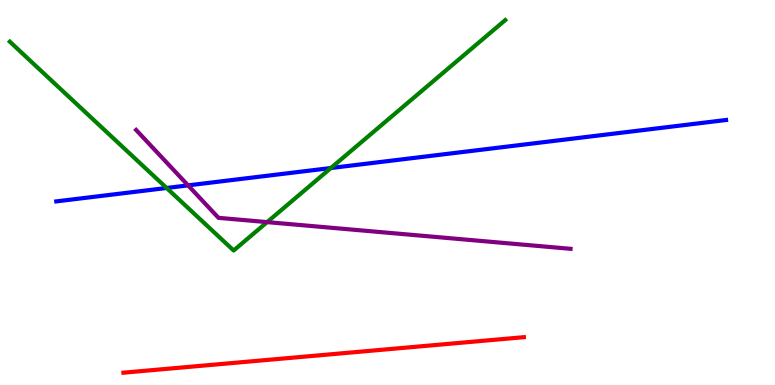[{'lines': ['blue', 'red'], 'intersections': []}, {'lines': ['green', 'red'], 'intersections': []}, {'lines': ['purple', 'red'], 'intersections': []}, {'lines': ['blue', 'green'], 'intersections': [{'x': 2.15, 'y': 5.12}, {'x': 4.27, 'y': 5.64}]}, {'lines': ['blue', 'purple'], 'intersections': [{'x': 2.43, 'y': 5.19}]}, {'lines': ['green', 'purple'], 'intersections': [{'x': 3.45, 'y': 4.23}]}]